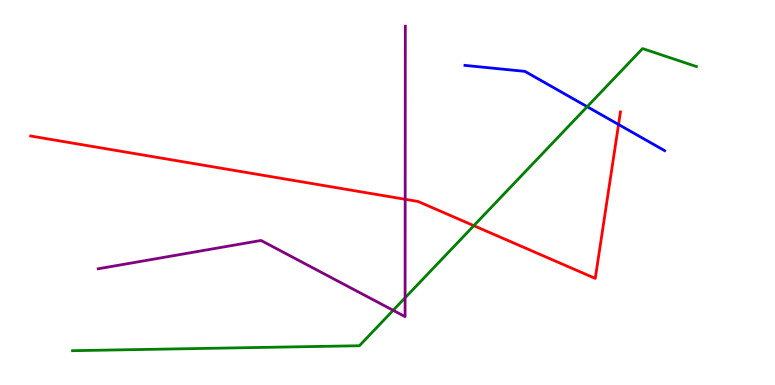[{'lines': ['blue', 'red'], 'intersections': [{'x': 7.98, 'y': 6.77}]}, {'lines': ['green', 'red'], 'intersections': [{'x': 6.11, 'y': 4.14}]}, {'lines': ['purple', 'red'], 'intersections': [{'x': 5.23, 'y': 4.82}]}, {'lines': ['blue', 'green'], 'intersections': [{'x': 7.58, 'y': 7.23}]}, {'lines': ['blue', 'purple'], 'intersections': []}, {'lines': ['green', 'purple'], 'intersections': [{'x': 5.07, 'y': 1.94}, {'x': 5.23, 'y': 2.27}]}]